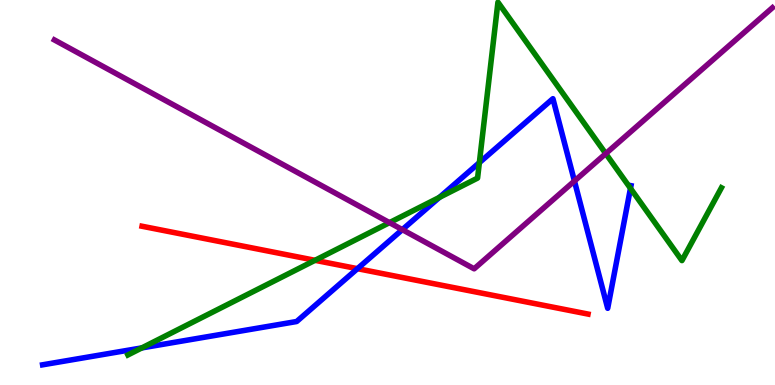[{'lines': ['blue', 'red'], 'intersections': [{'x': 4.61, 'y': 3.02}]}, {'lines': ['green', 'red'], 'intersections': [{'x': 4.06, 'y': 3.24}]}, {'lines': ['purple', 'red'], 'intersections': []}, {'lines': ['blue', 'green'], 'intersections': [{'x': 1.83, 'y': 0.964}, {'x': 5.67, 'y': 4.87}, {'x': 6.19, 'y': 5.78}, {'x': 8.14, 'y': 5.11}]}, {'lines': ['blue', 'purple'], 'intersections': [{'x': 5.19, 'y': 4.04}, {'x': 7.41, 'y': 5.3}]}, {'lines': ['green', 'purple'], 'intersections': [{'x': 5.03, 'y': 4.22}, {'x': 7.82, 'y': 6.01}]}]